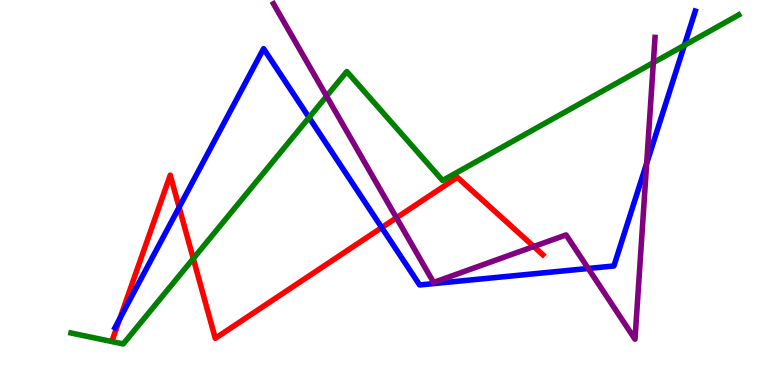[{'lines': ['blue', 'red'], 'intersections': [{'x': 1.55, 'y': 1.73}, {'x': 2.31, 'y': 4.62}, {'x': 4.93, 'y': 4.09}]}, {'lines': ['green', 'red'], 'intersections': [{'x': 2.49, 'y': 3.28}]}, {'lines': ['purple', 'red'], 'intersections': [{'x': 5.12, 'y': 4.34}, {'x': 6.89, 'y': 3.6}]}, {'lines': ['blue', 'green'], 'intersections': [{'x': 3.99, 'y': 6.95}, {'x': 8.83, 'y': 8.82}]}, {'lines': ['blue', 'purple'], 'intersections': [{'x': 7.59, 'y': 3.03}, {'x': 8.34, 'y': 5.76}]}, {'lines': ['green', 'purple'], 'intersections': [{'x': 4.21, 'y': 7.5}, {'x': 8.43, 'y': 8.37}]}]